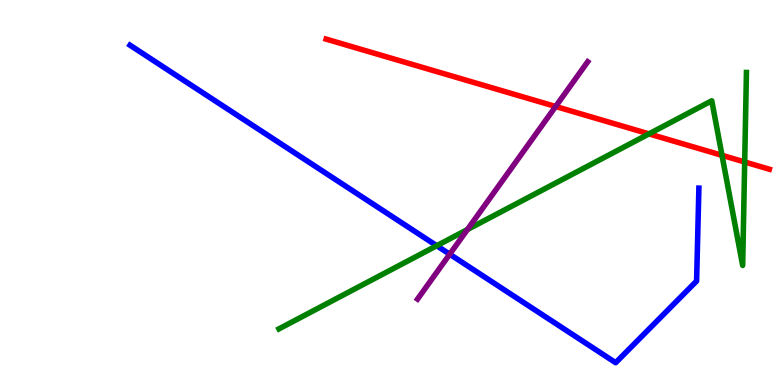[{'lines': ['blue', 'red'], 'intersections': []}, {'lines': ['green', 'red'], 'intersections': [{'x': 8.37, 'y': 6.52}, {'x': 9.32, 'y': 5.97}, {'x': 9.61, 'y': 5.79}]}, {'lines': ['purple', 'red'], 'intersections': [{'x': 7.17, 'y': 7.23}]}, {'lines': ['blue', 'green'], 'intersections': [{'x': 5.64, 'y': 3.62}]}, {'lines': ['blue', 'purple'], 'intersections': [{'x': 5.8, 'y': 3.4}]}, {'lines': ['green', 'purple'], 'intersections': [{'x': 6.03, 'y': 4.04}]}]